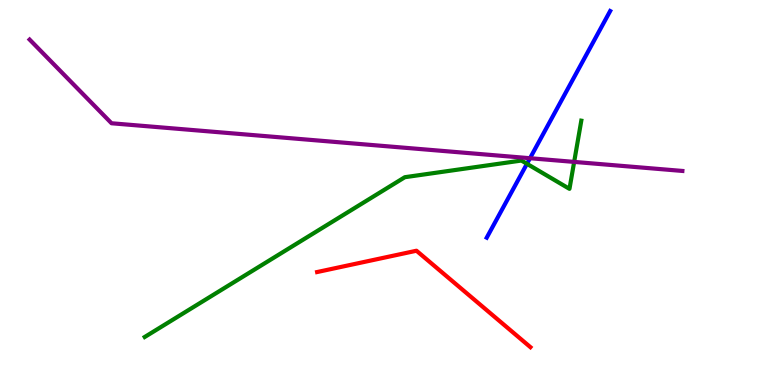[{'lines': ['blue', 'red'], 'intersections': []}, {'lines': ['green', 'red'], 'intersections': []}, {'lines': ['purple', 'red'], 'intersections': []}, {'lines': ['blue', 'green'], 'intersections': [{'x': 6.8, 'y': 5.75}]}, {'lines': ['blue', 'purple'], 'intersections': [{'x': 6.84, 'y': 5.89}]}, {'lines': ['green', 'purple'], 'intersections': [{'x': 7.41, 'y': 5.79}]}]